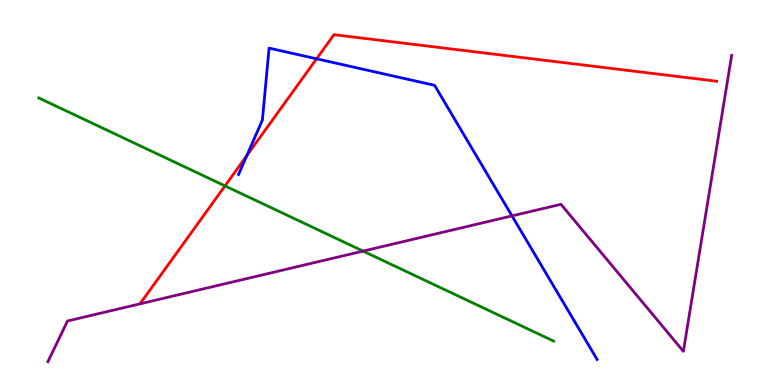[{'lines': ['blue', 'red'], 'intersections': [{'x': 3.18, 'y': 5.96}, {'x': 4.08, 'y': 8.47}]}, {'lines': ['green', 'red'], 'intersections': [{'x': 2.9, 'y': 5.17}]}, {'lines': ['purple', 'red'], 'intersections': []}, {'lines': ['blue', 'green'], 'intersections': []}, {'lines': ['blue', 'purple'], 'intersections': [{'x': 6.61, 'y': 4.39}]}, {'lines': ['green', 'purple'], 'intersections': [{'x': 4.69, 'y': 3.48}]}]